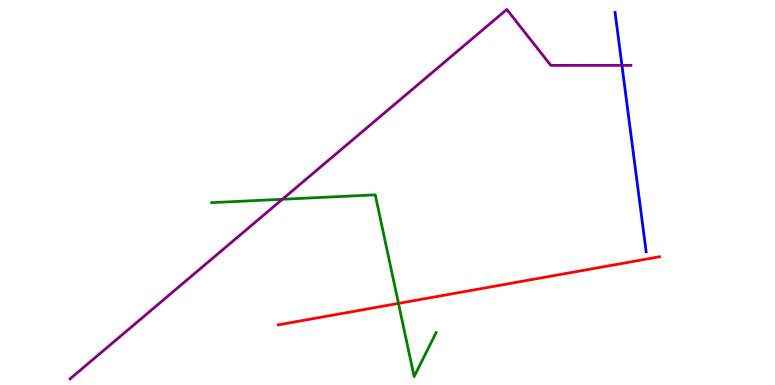[{'lines': ['blue', 'red'], 'intersections': []}, {'lines': ['green', 'red'], 'intersections': [{'x': 5.14, 'y': 2.12}]}, {'lines': ['purple', 'red'], 'intersections': []}, {'lines': ['blue', 'green'], 'intersections': []}, {'lines': ['blue', 'purple'], 'intersections': [{'x': 8.03, 'y': 8.3}]}, {'lines': ['green', 'purple'], 'intersections': [{'x': 3.64, 'y': 4.82}]}]